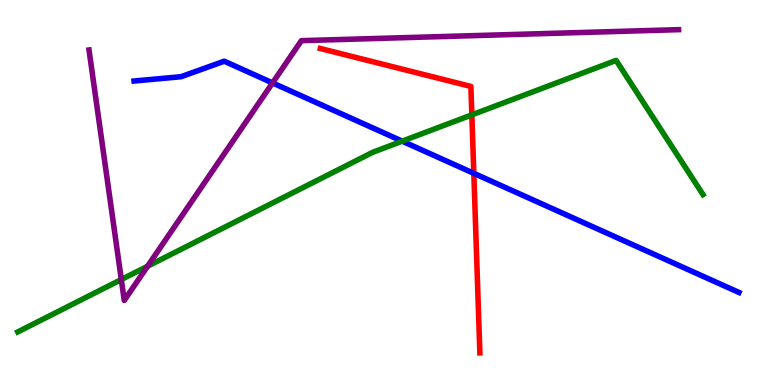[{'lines': ['blue', 'red'], 'intersections': [{'x': 6.11, 'y': 5.5}]}, {'lines': ['green', 'red'], 'intersections': [{'x': 6.09, 'y': 7.02}]}, {'lines': ['purple', 'red'], 'intersections': []}, {'lines': ['blue', 'green'], 'intersections': [{'x': 5.19, 'y': 6.33}]}, {'lines': ['blue', 'purple'], 'intersections': [{'x': 3.52, 'y': 7.85}]}, {'lines': ['green', 'purple'], 'intersections': [{'x': 1.57, 'y': 2.74}, {'x': 1.9, 'y': 3.08}]}]